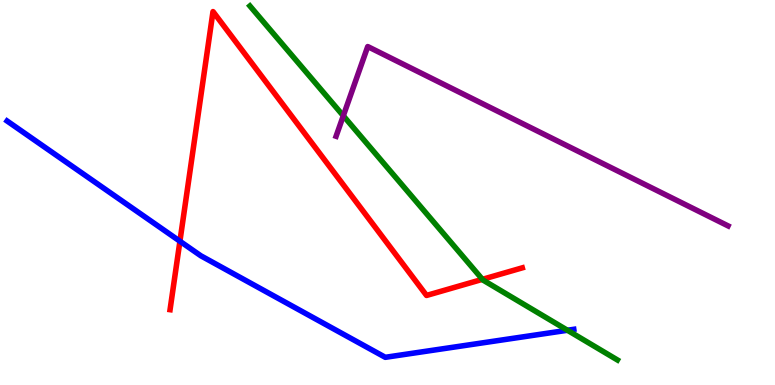[{'lines': ['blue', 'red'], 'intersections': [{'x': 2.32, 'y': 3.73}]}, {'lines': ['green', 'red'], 'intersections': [{'x': 6.22, 'y': 2.74}]}, {'lines': ['purple', 'red'], 'intersections': []}, {'lines': ['blue', 'green'], 'intersections': [{'x': 7.32, 'y': 1.42}]}, {'lines': ['blue', 'purple'], 'intersections': []}, {'lines': ['green', 'purple'], 'intersections': [{'x': 4.43, 'y': 6.99}]}]